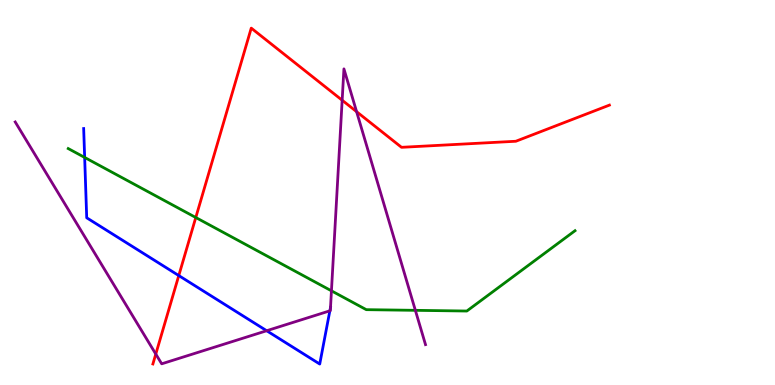[{'lines': ['blue', 'red'], 'intersections': [{'x': 2.31, 'y': 2.84}]}, {'lines': ['green', 'red'], 'intersections': [{'x': 2.53, 'y': 4.35}]}, {'lines': ['purple', 'red'], 'intersections': [{'x': 2.01, 'y': 0.803}, {'x': 4.41, 'y': 7.4}, {'x': 4.6, 'y': 7.1}]}, {'lines': ['blue', 'green'], 'intersections': [{'x': 1.09, 'y': 5.91}]}, {'lines': ['blue', 'purple'], 'intersections': [{'x': 3.44, 'y': 1.41}, {'x': 4.26, 'y': 1.93}, {'x': 4.26, 'y': 2.02}]}, {'lines': ['green', 'purple'], 'intersections': [{'x': 4.28, 'y': 2.45}, {'x': 5.36, 'y': 1.94}]}]